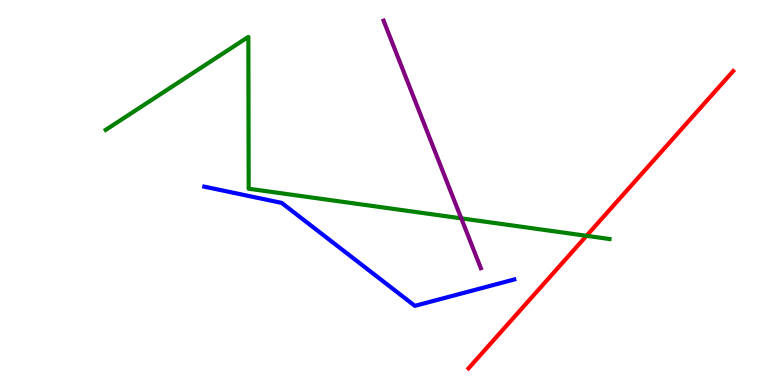[{'lines': ['blue', 'red'], 'intersections': []}, {'lines': ['green', 'red'], 'intersections': [{'x': 7.57, 'y': 3.88}]}, {'lines': ['purple', 'red'], 'intersections': []}, {'lines': ['blue', 'green'], 'intersections': []}, {'lines': ['blue', 'purple'], 'intersections': []}, {'lines': ['green', 'purple'], 'intersections': [{'x': 5.95, 'y': 4.33}]}]